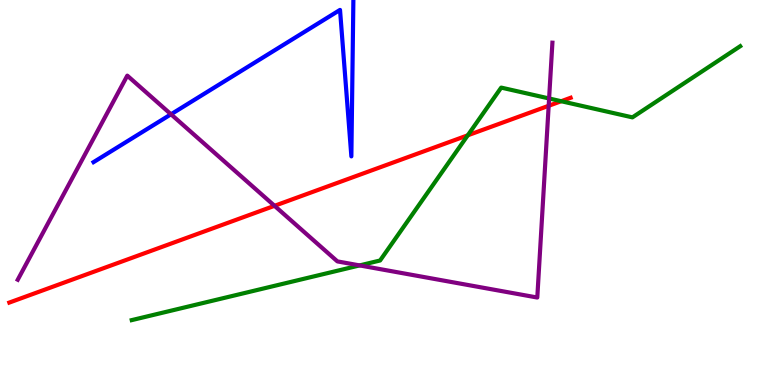[{'lines': ['blue', 'red'], 'intersections': []}, {'lines': ['green', 'red'], 'intersections': [{'x': 6.04, 'y': 6.49}, {'x': 7.24, 'y': 7.37}]}, {'lines': ['purple', 'red'], 'intersections': [{'x': 3.54, 'y': 4.65}, {'x': 7.08, 'y': 7.25}]}, {'lines': ['blue', 'green'], 'intersections': []}, {'lines': ['blue', 'purple'], 'intersections': [{'x': 2.21, 'y': 7.03}]}, {'lines': ['green', 'purple'], 'intersections': [{'x': 4.64, 'y': 3.11}, {'x': 7.09, 'y': 7.44}]}]